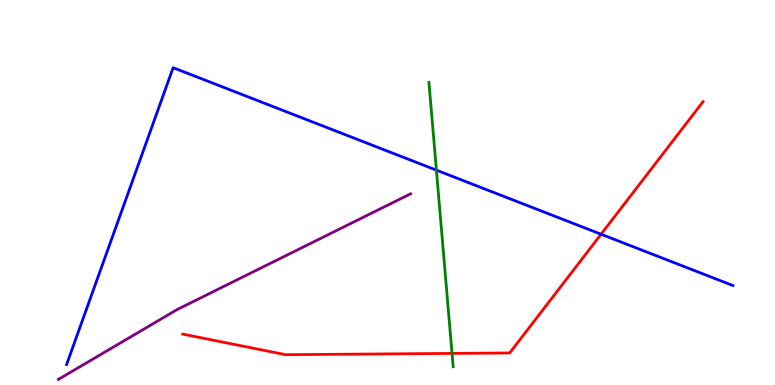[{'lines': ['blue', 'red'], 'intersections': [{'x': 7.76, 'y': 3.92}]}, {'lines': ['green', 'red'], 'intersections': [{'x': 5.83, 'y': 0.821}]}, {'lines': ['purple', 'red'], 'intersections': []}, {'lines': ['blue', 'green'], 'intersections': [{'x': 5.63, 'y': 5.58}]}, {'lines': ['blue', 'purple'], 'intersections': []}, {'lines': ['green', 'purple'], 'intersections': []}]